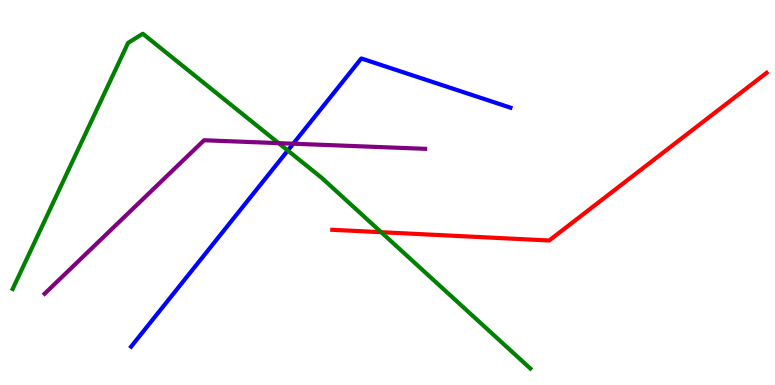[{'lines': ['blue', 'red'], 'intersections': []}, {'lines': ['green', 'red'], 'intersections': [{'x': 4.92, 'y': 3.97}]}, {'lines': ['purple', 'red'], 'intersections': []}, {'lines': ['blue', 'green'], 'intersections': [{'x': 3.71, 'y': 6.09}]}, {'lines': ['blue', 'purple'], 'intersections': [{'x': 3.78, 'y': 6.27}]}, {'lines': ['green', 'purple'], 'intersections': [{'x': 3.6, 'y': 6.28}]}]